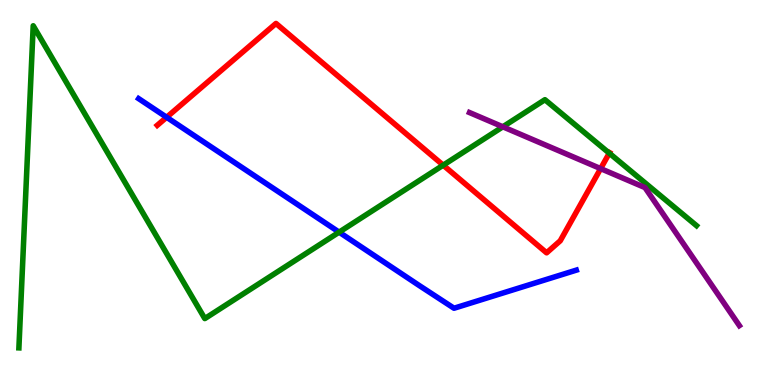[{'lines': ['blue', 'red'], 'intersections': [{'x': 2.15, 'y': 6.95}]}, {'lines': ['green', 'red'], 'intersections': [{'x': 5.72, 'y': 5.71}, {'x': 7.86, 'y': 6.02}]}, {'lines': ['purple', 'red'], 'intersections': [{'x': 7.75, 'y': 5.62}]}, {'lines': ['blue', 'green'], 'intersections': [{'x': 4.38, 'y': 3.97}]}, {'lines': ['blue', 'purple'], 'intersections': []}, {'lines': ['green', 'purple'], 'intersections': [{'x': 6.49, 'y': 6.71}]}]